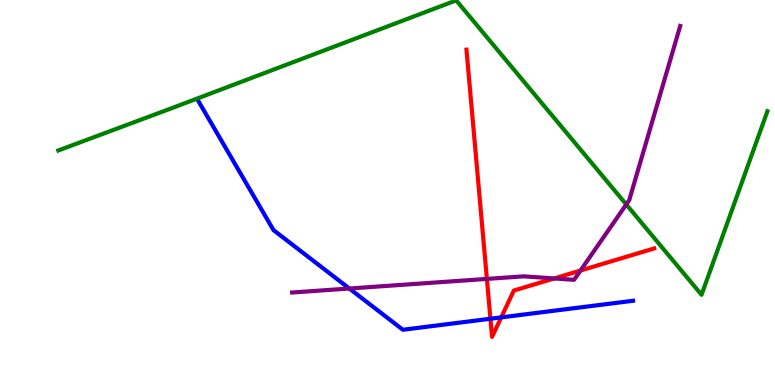[{'lines': ['blue', 'red'], 'intersections': [{'x': 6.33, 'y': 1.72}, {'x': 6.47, 'y': 1.76}]}, {'lines': ['green', 'red'], 'intersections': []}, {'lines': ['purple', 'red'], 'intersections': [{'x': 6.28, 'y': 2.76}, {'x': 7.15, 'y': 2.77}, {'x': 7.49, 'y': 2.97}]}, {'lines': ['blue', 'green'], 'intersections': []}, {'lines': ['blue', 'purple'], 'intersections': [{'x': 4.51, 'y': 2.51}]}, {'lines': ['green', 'purple'], 'intersections': [{'x': 8.08, 'y': 4.69}]}]